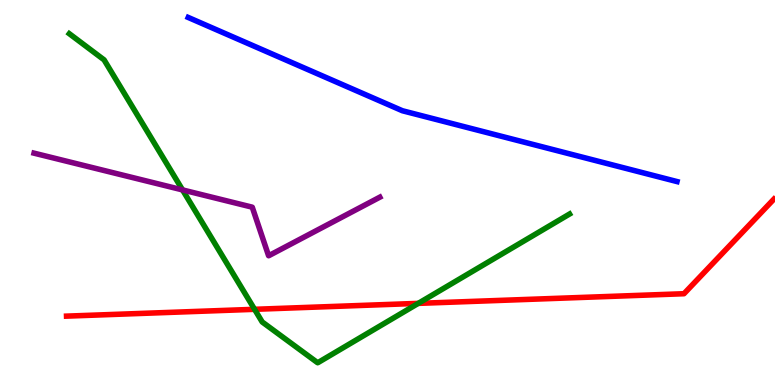[{'lines': ['blue', 'red'], 'intersections': []}, {'lines': ['green', 'red'], 'intersections': [{'x': 3.28, 'y': 1.97}, {'x': 5.4, 'y': 2.12}]}, {'lines': ['purple', 'red'], 'intersections': []}, {'lines': ['blue', 'green'], 'intersections': []}, {'lines': ['blue', 'purple'], 'intersections': []}, {'lines': ['green', 'purple'], 'intersections': [{'x': 2.36, 'y': 5.07}]}]